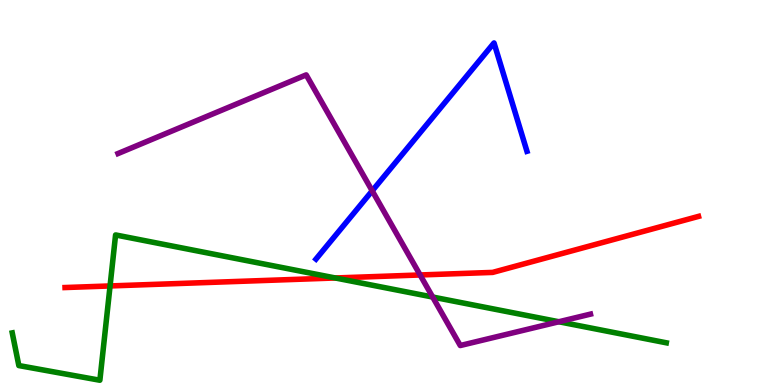[{'lines': ['blue', 'red'], 'intersections': []}, {'lines': ['green', 'red'], 'intersections': [{'x': 1.42, 'y': 2.57}, {'x': 4.33, 'y': 2.78}]}, {'lines': ['purple', 'red'], 'intersections': [{'x': 5.42, 'y': 2.86}]}, {'lines': ['blue', 'green'], 'intersections': []}, {'lines': ['blue', 'purple'], 'intersections': [{'x': 4.8, 'y': 5.04}]}, {'lines': ['green', 'purple'], 'intersections': [{'x': 5.58, 'y': 2.28}, {'x': 7.21, 'y': 1.64}]}]